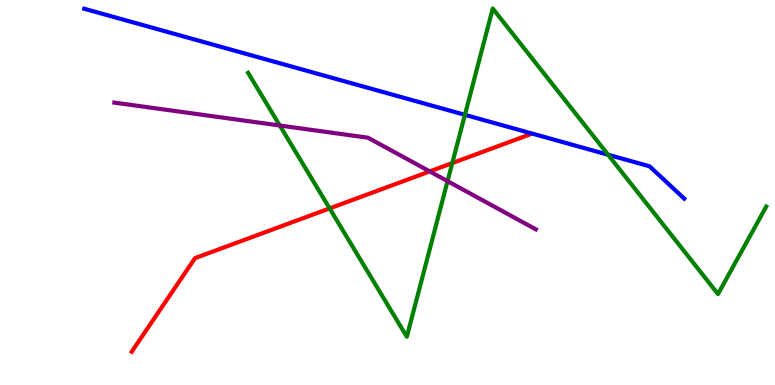[{'lines': ['blue', 'red'], 'intersections': []}, {'lines': ['green', 'red'], 'intersections': [{'x': 4.25, 'y': 4.59}, {'x': 5.84, 'y': 5.76}]}, {'lines': ['purple', 'red'], 'intersections': [{'x': 5.55, 'y': 5.55}]}, {'lines': ['blue', 'green'], 'intersections': [{'x': 6.0, 'y': 7.02}, {'x': 7.85, 'y': 5.98}]}, {'lines': ['blue', 'purple'], 'intersections': []}, {'lines': ['green', 'purple'], 'intersections': [{'x': 3.61, 'y': 6.74}, {'x': 5.77, 'y': 5.3}]}]